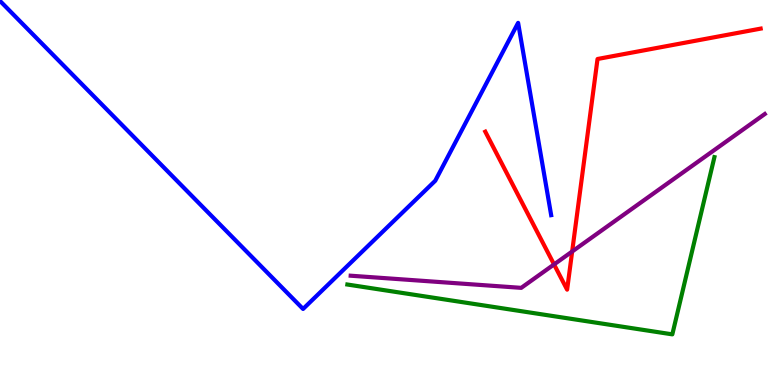[{'lines': ['blue', 'red'], 'intersections': []}, {'lines': ['green', 'red'], 'intersections': []}, {'lines': ['purple', 'red'], 'intersections': [{'x': 7.15, 'y': 3.13}, {'x': 7.38, 'y': 3.47}]}, {'lines': ['blue', 'green'], 'intersections': []}, {'lines': ['blue', 'purple'], 'intersections': []}, {'lines': ['green', 'purple'], 'intersections': []}]